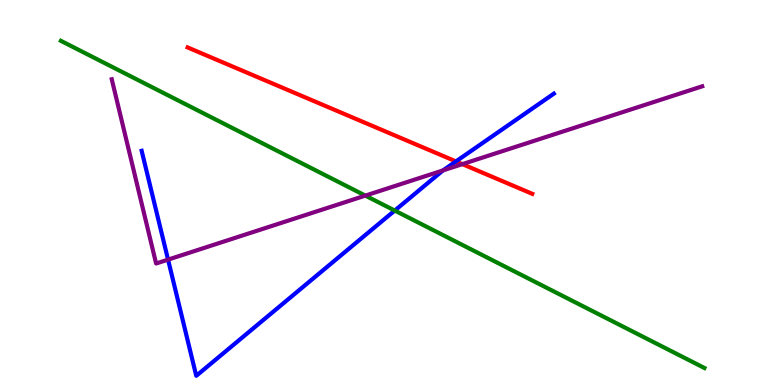[{'lines': ['blue', 'red'], 'intersections': [{'x': 5.88, 'y': 5.81}]}, {'lines': ['green', 'red'], 'intersections': []}, {'lines': ['purple', 'red'], 'intersections': [{'x': 5.97, 'y': 5.74}]}, {'lines': ['blue', 'green'], 'intersections': [{'x': 5.09, 'y': 4.53}]}, {'lines': ['blue', 'purple'], 'intersections': [{'x': 2.17, 'y': 3.26}, {'x': 5.72, 'y': 5.57}]}, {'lines': ['green', 'purple'], 'intersections': [{'x': 4.71, 'y': 4.92}]}]